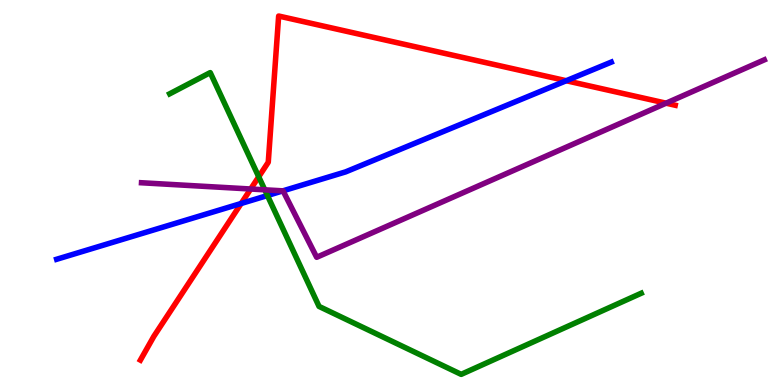[{'lines': ['blue', 'red'], 'intersections': [{'x': 3.11, 'y': 4.71}, {'x': 7.31, 'y': 7.9}]}, {'lines': ['green', 'red'], 'intersections': [{'x': 3.34, 'y': 5.41}]}, {'lines': ['purple', 'red'], 'intersections': [{'x': 3.23, 'y': 5.09}, {'x': 8.59, 'y': 7.32}]}, {'lines': ['blue', 'green'], 'intersections': [{'x': 3.45, 'y': 4.92}]}, {'lines': ['blue', 'purple'], 'intersections': [{'x': 3.65, 'y': 5.04}]}, {'lines': ['green', 'purple'], 'intersections': [{'x': 3.42, 'y': 5.07}]}]